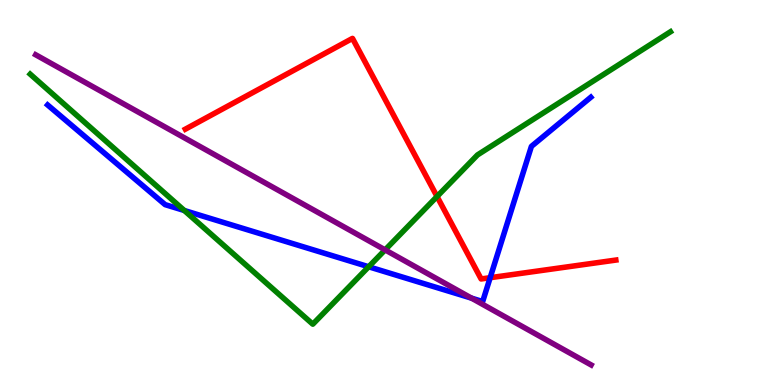[{'lines': ['blue', 'red'], 'intersections': [{'x': 6.32, 'y': 2.79}]}, {'lines': ['green', 'red'], 'intersections': [{'x': 5.64, 'y': 4.9}]}, {'lines': ['purple', 'red'], 'intersections': []}, {'lines': ['blue', 'green'], 'intersections': [{'x': 2.38, 'y': 4.53}, {'x': 4.76, 'y': 3.07}]}, {'lines': ['blue', 'purple'], 'intersections': [{'x': 6.08, 'y': 2.26}]}, {'lines': ['green', 'purple'], 'intersections': [{'x': 4.97, 'y': 3.51}]}]